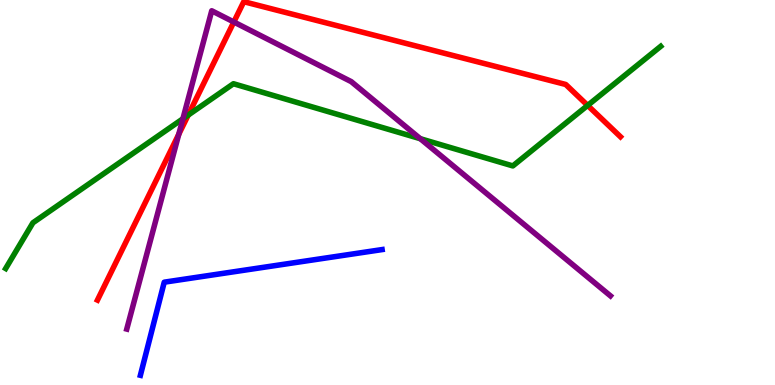[{'lines': ['blue', 'red'], 'intersections': []}, {'lines': ['green', 'red'], 'intersections': [{'x': 2.43, 'y': 7.01}, {'x': 7.58, 'y': 7.26}]}, {'lines': ['purple', 'red'], 'intersections': [{'x': 2.31, 'y': 6.51}, {'x': 3.02, 'y': 9.43}]}, {'lines': ['blue', 'green'], 'intersections': []}, {'lines': ['blue', 'purple'], 'intersections': []}, {'lines': ['green', 'purple'], 'intersections': [{'x': 2.36, 'y': 6.92}, {'x': 5.42, 'y': 6.4}]}]